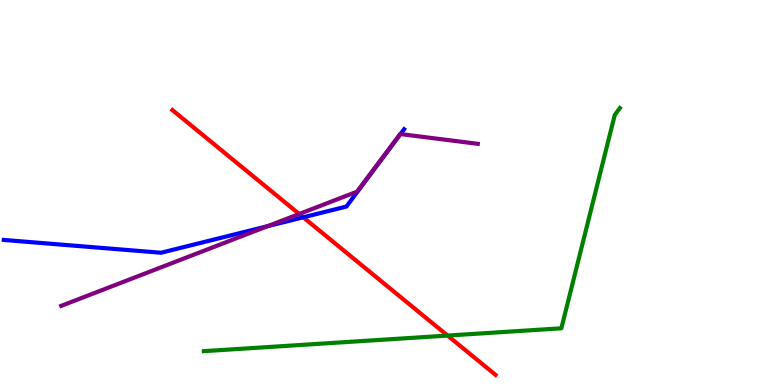[{'lines': ['blue', 'red'], 'intersections': [{'x': 3.91, 'y': 4.36}]}, {'lines': ['green', 'red'], 'intersections': [{'x': 5.78, 'y': 1.28}]}, {'lines': ['purple', 'red'], 'intersections': [{'x': 3.86, 'y': 4.44}]}, {'lines': ['blue', 'green'], 'intersections': []}, {'lines': ['blue', 'purple'], 'intersections': [{'x': 3.45, 'y': 4.13}, {'x': 5.17, 'y': 6.52}]}, {'lines': ['green', 'purple'], 'intersections': []}]